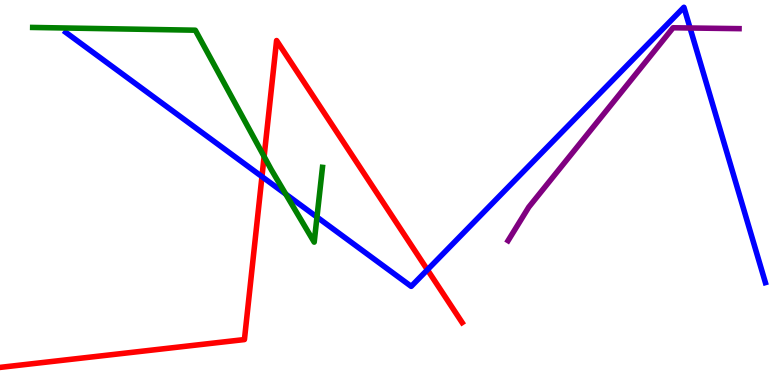[{'lines': ['blue', 'red'], 'intersections': [{'x': 3.38, 'y': 5.41}, {'x': 5.52, 'y': 2.99}]}, {'lines': ['green', 'red'], 'intersections': [{'x': 3.41, 'y': 5.93}]}, {'lines': ['purple', 'red'], 'intersections': []}, {'lines': ['blue', 'green'], 'intersections': [{'x': 3.69, 'y': 4.96}, {'x': 4.09, 'y': 4.36}]}, {'lines': ['blue', 'purple'], 'intersections': [{'x': 8.9, 'y': 9.27}]}, {'lines': ['green', 'purple'], 'intersections': []}]